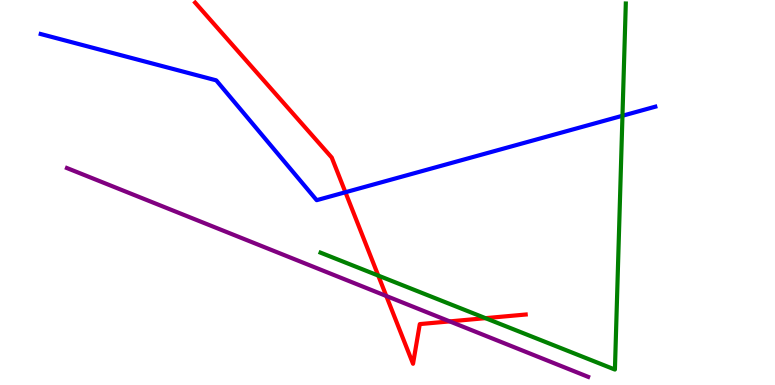[{'lines': ['blue', 'red'], 'intersections': [{'x': 4.46, 'y': 5.01}]}, {'lines': ['green', 'red'], 'intersections': [{'x': 4.88, 'y': 2.84}, {'x': 6.26, 'y': 1.74}]}, {'lines': ['purple', 'red'], 'intersections': [{'x': 4.98, 'y': 2.31}, {'x': 5.8, 'y': 1.65}]}, {'lines': ['blue', 'green'], 'intersections': [{'x': 8.03, 'y': 6.99}]}, {'lines': ['blue', 'purple'], 'intersections': []}, {'lines': ['green', 'purple'], 'intersections': []}]